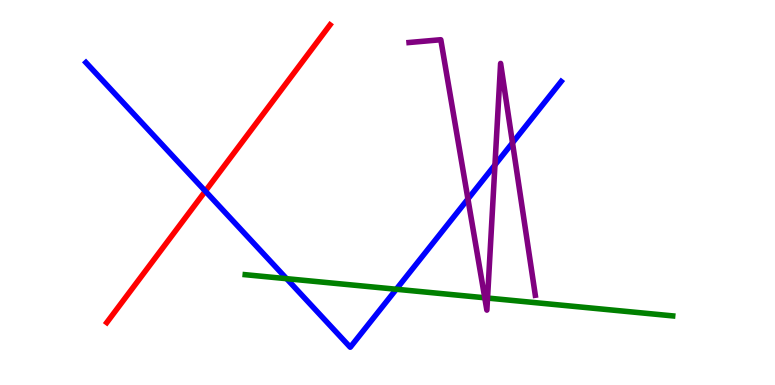[{'lines': ['blue', 'red'], 'intersections': [{'x': 2.65, 'y': 5.04}]}, {'lines': ['green', 'red'], 'intersections': []}, {'lines': ['purple', 'red'], 'intersections': []}, {'lines': ['blue', 'green'], 'intersections': [{'x': 3.7, 'y': 2.76}, {'x': 5.11, 'y': 2.49}]}, {'lines': ['blue', 'purple'], 'intersections': [{'x': 6.04, 'y': 4.83}, {'x': 6.39, 'y': 5.72}, {'x': 6.61, 'y': 6.29}]}, {'lines': ['green', 'purple'], 'intersections': [{'x': 6.25, 'y': 2.27}, {'x': 6.29, 'y': 2.26}]}]